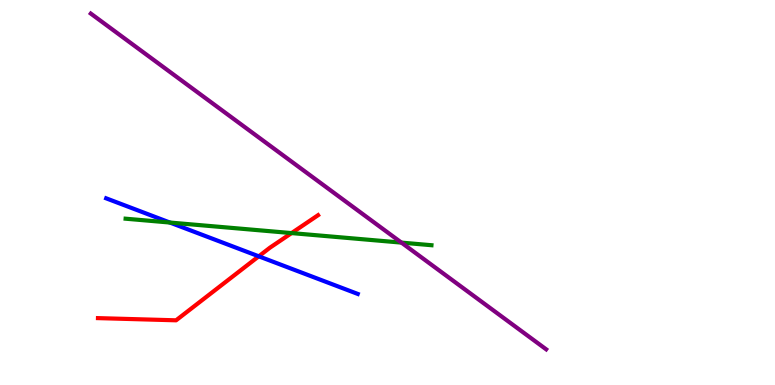[{'lines': ['blue', 'red'], 'intersections': [{'x': 3.34, 'y': 3.34}]}, {'lines': ['green', 'red'], 'intersections': [{'x': 3.76, 'y': 3.95}]}, {'lines': ['purple', 'red'], 'intersections': []}, {'lines': ['blue', 'green'], 'intersections': [{'x': 2.19, 'y': 4.22}]}, {'lines': ['blue', 'purple'], 'intersections': []}, {'lines': ['green', 'purple'], 'intersections': [{'x': 5.18, 'y': 3.7}]}]